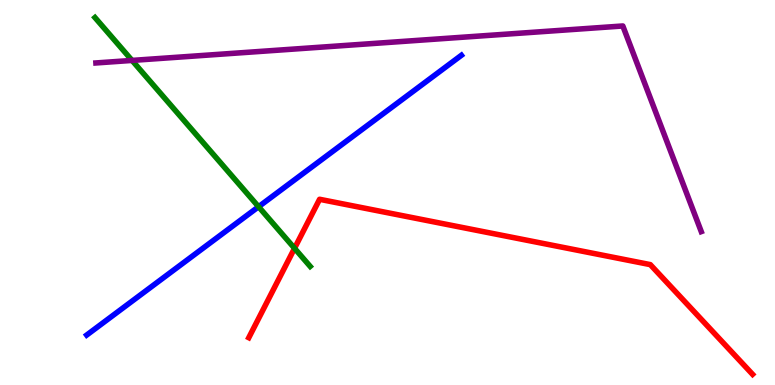[{'lines': ['blue', 'red'], 'intersections': []}, {'lines': ['green', 'red'], 'intersections': [{'x': 3.8, 'y': 3.55}]}, {'lines': ['purple', 'red'], 'intersections': []}, {'lines': ['blue', 'green'], 'intersections': [{'x': 3.34, 'y': 4.63}]}, {'lines': ['blue', 'purple'], 'intersections': []}, {'lines': ['green', 'purple'], 'intersections': [{'x': 1.7, 'y': 8.43}]}]